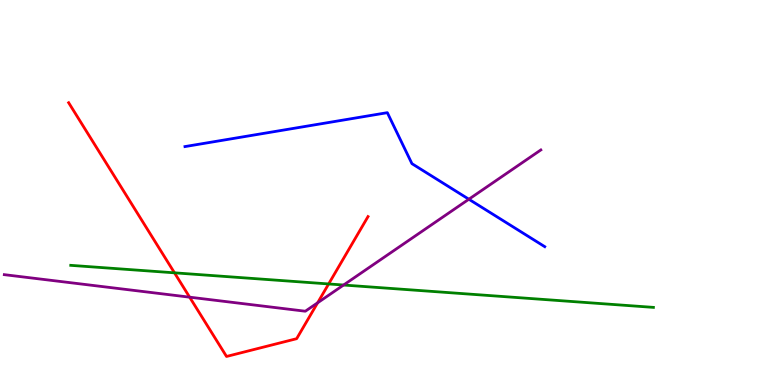[{'lines': ['blue', 'red'], 'intersections': []}, {'lines': ['green', 'red'], 'intersections': [{'x': 2.25, 'y': 2.91}, {'x': 4.24, 'y': 2.62}]}, {'lines': ['purple', 'red'], 'intersections': [{'x': 2.45, 'y': 2.28}, {'x': 4.1, 'y': 2.14}]}, {'lines': ['blue', 'green'], 'intersections': []}, {'lines': ['blue', 'purple'], 'intersections': [{'x': 6.05, 'y': 4.83}]}, {'lines': ['green', 'purple'], 'intersections': [{'x': 4.43, 'y': 2.6}]}]